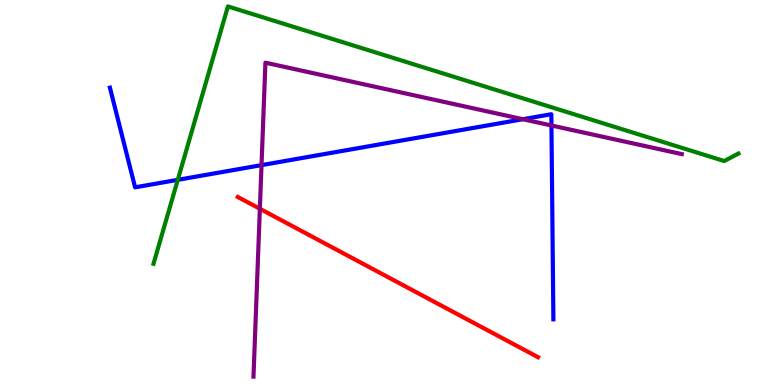[{'lines': ['blue', 'red'], 'intersections': []}, {'lines': ['green', 'red'], 'intersections': []}, {'lines': ['purple', 'red'], 'intersections': [{'x': 3.35, 'y': 4.58}]}, {'lines': ['blue', 'green'], 'intersections': [{'x': 2.29, 'y': 5.33}]}, {'lines': ['blue', 'purple'], 'intersections': [{'x': 3.37, 'y': 5.71}, {'x': 6.75, 'y': 6.9}, {'x': 7.12, 'y': 6.74}]}, {'lines': ['green', 'purple'], 'intersections': []}]